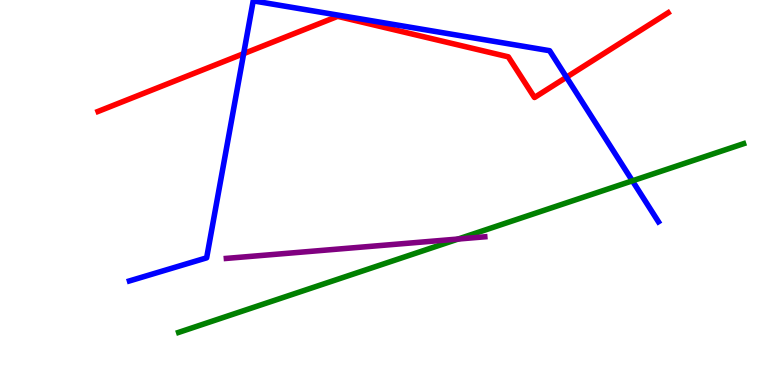[{'lines': ['blue', 'red'], 'intersections': [{'x': 3.14, 'y': 8.61}, {'x': 7.31, 'y': 7.99}]}, {'lines': ['green', 'red'], 'intersections': []}, {'lines': ['purple', 'red'], 'intersections': []}, {'lines': ['blue', 'green'], 'intersections': [{'x': 8.16, 'y': 5.3}]}, {'lines': ['blue', 'purple'], 'intersections': []}, {'lines': ['green', 'purple'], 'intersections': [{'x': 5.91, 'y': 3.79}]}]